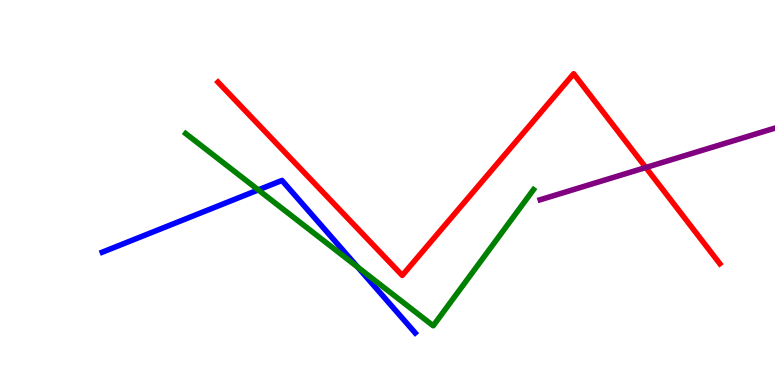[{'lines': ['blue', 'red'], 'intersections': []}, {'lines': ['green', 'red'], 'intersections': []}, {'lines': ['purple', 'red'], 'intersections': [{'x': 8.33, 'y': 5.65}]}, {'lines': ['blue', 'green'], 'intersections': [{'x': 3.33, 'y': 5.07}, {'x': 4.62, 'y': 3.06}]}, {'lines': ['blue', 'purple'], 'intersections': []}, {'lines': ['green', 'purple'], 'intersections': []}]